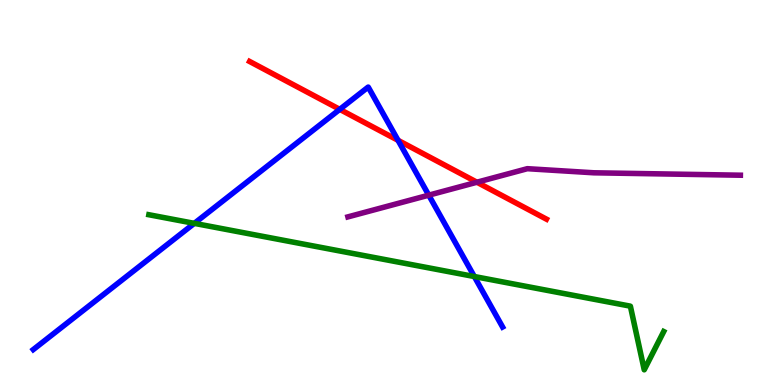[{'lines': ['blue', 'red'], 'intersections': [{'x': 4.38, 'y': 7.16}, {'x': 5.14, 'y': 6.36}]}, {'lines': ['green', 'red'], 'intersections': []}, {'lines': ['purple', 'red'], 'intersections': [{'x': 6.15, 'y': 5.27}]}, {'lines': ['blue', 'green'], 'intersections': [{'x': 2.51, 'y': 4.2}, {'x': 6.12, 'y': 2.82}]}, {'lines': ['blue', 'purple'], 'intersections': [{'x': 5.53, 'y': 4.93}]}, {'lines': ['green', 'purple'], 'intersections': []}]